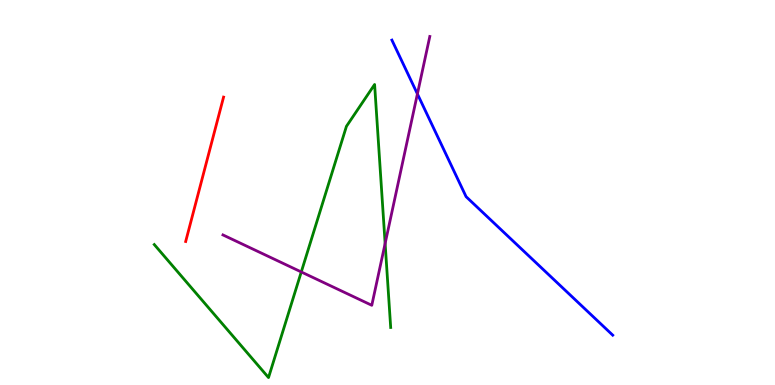[{'lines': ['blue', 'red'], 'intersections': []}, {'lines': ['green', 'red'], 'intersections': []}, {'lines': ['purple', 'red'], 'intersections': []}, {'lines': ['blue', 'green'], 'intersections': []}, {'lines': ['blue', 'purple'], 'intersections': [{'x': 5.39, 'y': 7.56}]}, {'lines': ['green', 'purple'], 'intersections': [{'x': 3.89, 'y': 2.94}, {'x': 4.97, 'y': 3.68}]}]